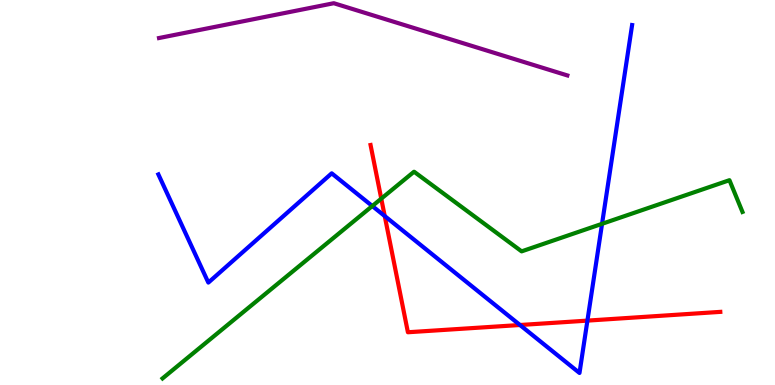[{'lines': ['blue', 'red'], 'intersections': [{'x': 4.96, 'y': 4.39}, {'x': 6.71, 'y': 1.56}, {'x': 7.58, 'y': 1.67}]}, {'lines': ['green', 'red'], 'intersections': [{'x': 4.92, 'y': 4.84}]}, {'lines': ['purple', 'red'], 'intersections': []}, {'lines': ['blue', 'green'], 'intersections': [{'x': 4.8, 'y': 4.65}, {'x': 7.77, 'y': 4.19}]}, {'lines': ['blue', 'purple'], 'intersections': []}, {'lines': ['green', 'purple'], 'intersections': []}]